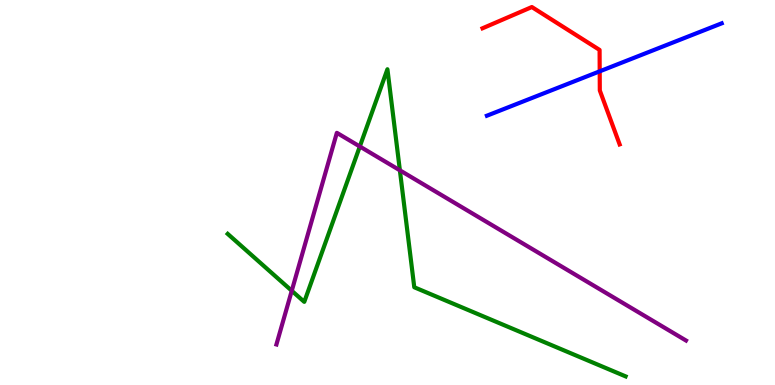[{'lines': ['blue', 'red'], 'intersections': [{'x': 7.74, 'y': 8.15}]}, {'lines': ['green', 'red'], 'intersections': []}, {'lines': ['purple', 'red'], 'intersections': []}, {'lines': ['blue', 'green'], 'intersections': []}, {'lines': ['blue', 'purple'], 'intersections': []}, {'lines': ['green', 'purple'], 'intersections': [{'x': 3.76, 'y': 2.45}, {'x': 4.64, 'y': 6.2}, {'x': 5.16, 'y': 5.58}]}]